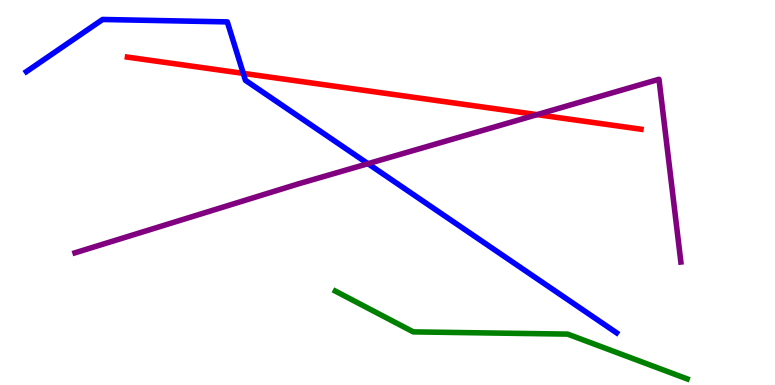[{'lines': ['blue', 'red'], 'intersections': [{'x': 3.14, 'y': 8.09}]}, {'lines': ['green', 'red'], 'intersections': []}, {'lines': ['purple', 'red'], 'intersections': [{'x': 6.93, 'y': 7.02}]}, {'lines': ['blue', 'green'], 'intersections': []}, {'lines': ['blue', 'purple'], 'intersections': [{'x': 4.75, 'y': 5.75}]}, {'lines': ['green', 'purple'], 'intersections': []}]